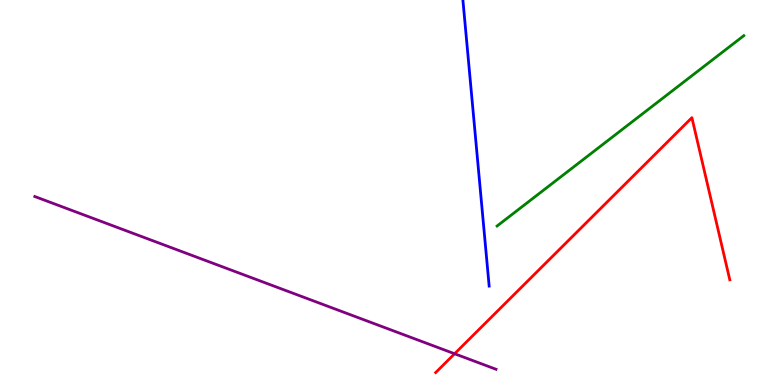[{'lines': ['blue', 'red'], 'intersections': []}, {'lines': ['green', 'red'], 'intersections': []}, {'lines': ['purple', 'red'], 'intersections': [{'x': 5.87, 'y': 0.812}]}, {'lines': ['blue', 'green'], 'intersections': []}, {'lines': ['blue', 'purple'], 'intersections': []}, {'lines': ['green', 'purple'], 'intersections': []}]